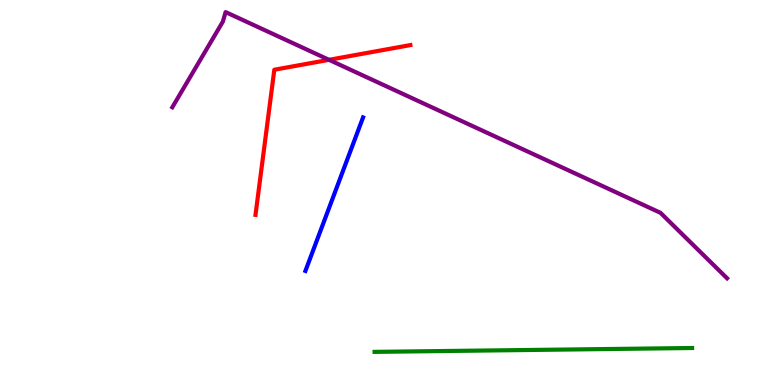[{'lines': ['blue', 'red'], 'intersections': []}, {'lines': ['green', 'red'], 'intersections': []}, {'lines': ['purple', 'red'], 'intersections': [{'x': 4.25, 'y': 8.45}]}, {'lines': ['blue', 'green'], 'intersections': []}, {'lines': ['blue', 'purple'], 'intersections': []}, {'lines': ['green', 'purple'], 'intersections': []}]